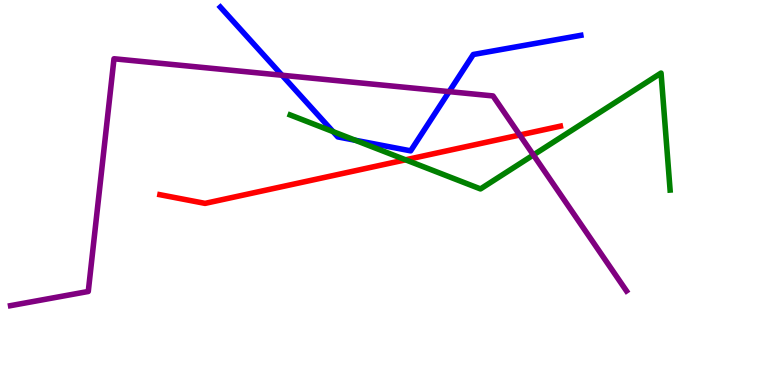[{'lines': ['blue', 'red'], 'intersections': []}, {'lines': ['green', 'red'], 'intersections': [{'x': 5.23, 'y': 5.85}]}, {'lines': ['purple', 'red'], 'intersections': [{'x': 6.71, 'y': 6.49}]}, {'lines': ['blue', 'green'], 'intersections': [{'x': 4.3, 'y': 6.58}, {'x': 4.58, 'y': 6.36}]}, {'lines': ['blue', 'purple'], 'intersections': [{'x': 3.64, 'y': 8.05}, {'x': 5.8, 'y': 7.62}]}, {'lines': ['green', 'purple'], 'intersections': [{'x': 6.88, 'y': 5.97}]}]